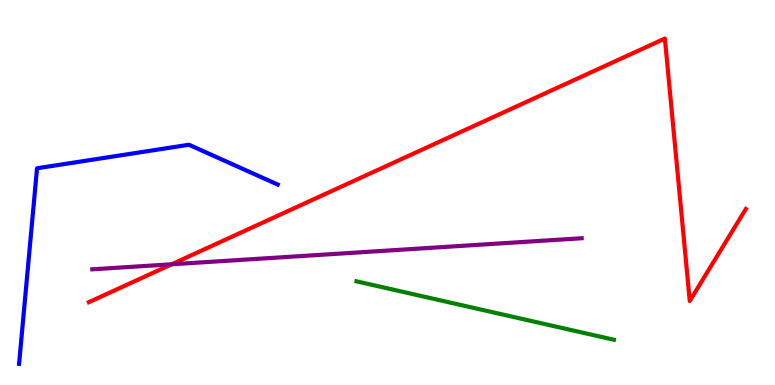[{'lines': ['blue', 'red'], 'intersections': []}, {'lines': ['green', 'red'], 'intersections': []}, {'lines': ['purple', 'red'], 'intersections': [{'x': 2.22, 'y': 3.14}]}, {'lines': ['blue', 'green'], 'intersections': []}, {'lines': ['blue', 'purple'], 'intersections': []}, {'lines': ['green', 'purple'], 'intersections': []}]